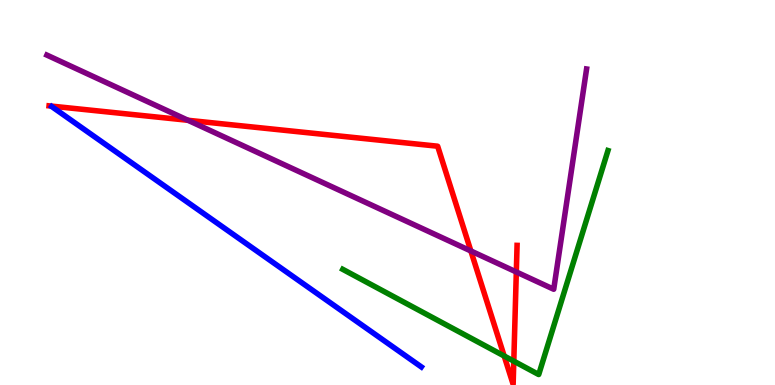[{'lines': ['blue', 'red'], 'intersections': []}, {'lines': ['green', 'red'], 'intersections': [{'x': 6.51, 'y': 0.753}, {'x': 6.63, 'y': 0.619}]}, {'lines': ['purple', 'red'], 'intersections': [{'x': 2.43, 'y': 6.88}, {'x': 6.08, 'y': 3.48}, {'x': 6.66, 'y': 2.94}]}, {'lines': ['blue', 'green'], 'intersections': []}, {'lines': ['blue', 'purple'], 'intersections': []}, {'lines': ['green', 'purple'], 'intersections': []}]